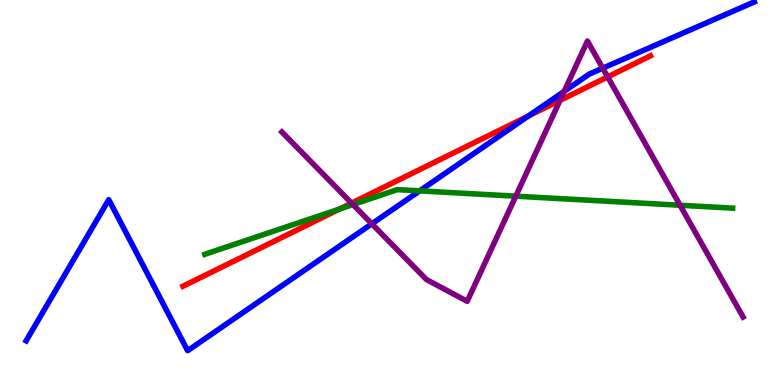[{'lines': ['blue', 'red'], 'intersections': [{'x': 6.82, 'y': 6.99}]}, {'lines': ['green', 'red'], 'intersections': [{'x': 4.38, 'y': 4.57}]}, {'lines': ['purple', 'red'], 'intersections': [{'x': 4.54, 'y': 4.72}, {'x': 7.23, 'y': 7.39}, {'x': 7.84, 'y': 8.0}]}, {'lines': ['blue', 'green'], 'intersections': [{'x': 5.42, 'y': 5.04}]}, {'lines': ['blue', 'purple'], 'intersections': [{'x': 4.8, 'y': 4.19}, {'x': 7.28, 'y': 7.63}, {'x': 7.78, 'y': 8.23}]}, {'lines': ['green', 'purple'], 'intersections': [{'x': 4.55, 'y': 4.69}, {'x': 6.66, 'y': 4.9}, {'x': 8.77, 'y': 4.67}]}]